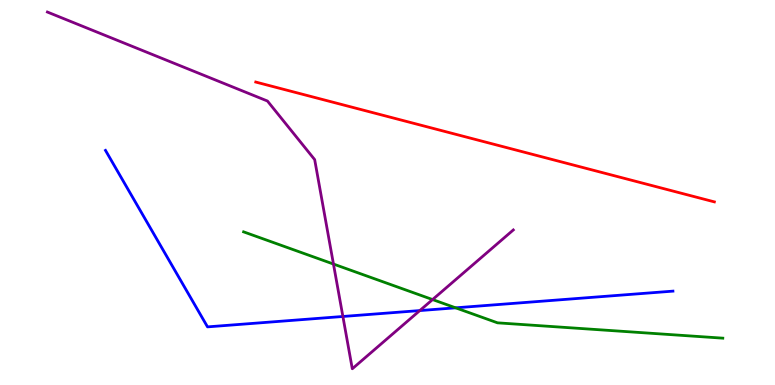[{'lines': ['blue', 'red'], 'intersections': []}, {'lines': ['green', 'red'], 'intersections': []}, {'lines': ['purple', 'red'], 'intersections': []}, {'lines': ['blue', 'green'], 'intersections': [{'x': 5.88, 'y': 2.0}]}, {'lines': ['blue', 'purple'], 'intersections': [{'x': 4.42, 'y': 1.78}, {'x': 5.42, 'y': 1.93}]}, {'lines': ['green', 'purple'], 'intersections': [{'x': 4.3, 'y': 3.14}, {'x': 5.58, 'y': 2.22}]}]